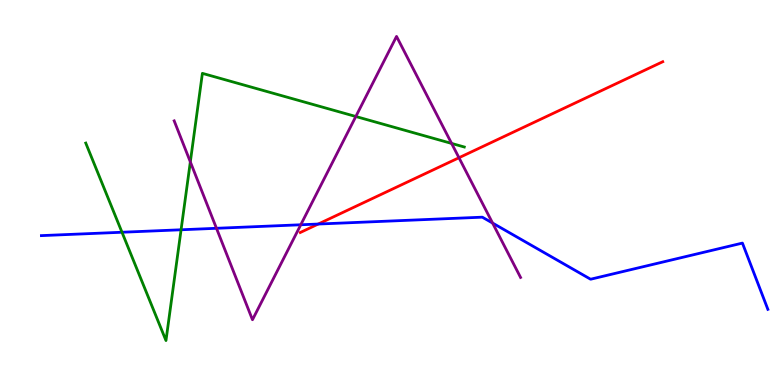[{'lines': ['blue', 'red'], 'intersections': [{'x': 4.11, 'y': 4.18}]}, {'lines': ['green', 'red'], 'intersections': []}, {'lines': ['purple', 'red'], 'intersections': [{'x': 5.92, 'y': 5.9}]}, {'lines': ['blue', 'green'], 'intersections': [{'x': 1.57, 'y': 3.97}, {'x': 2.34, 'y': 4.03}]}, {'lines': ['blue', 'purple'], 'intersections': [{'x': 2.79, 'y': 4.07}, {'x': 3.88, 'y': 4.16}, {'x': 6.36, 'y': 4.21}]}, {'lines': ['green', 'purple'], 'intersections': [{'x': 2.46, 'y': 5.8}, {'x': 4.59, 'y': 6.97}, {'x': 5.83, 'y': 6.27}]}]